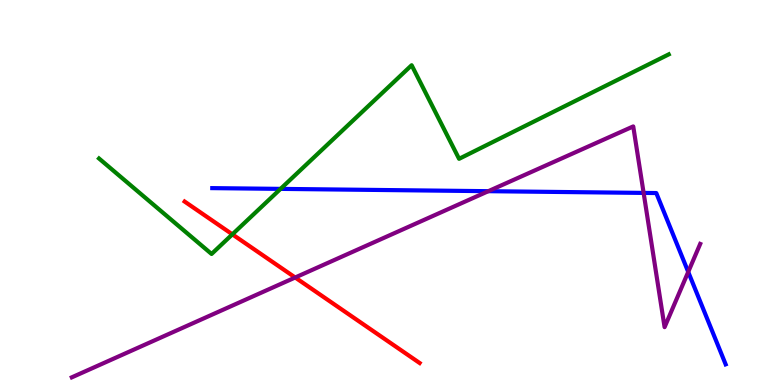[{'lines': ['blue', 'red'], 'intersections': []}, {'lines': ['green', 'red'], 'intersections': [{'x': 3.0, 'y': 3.91}]}, {'lines': ['purple', 'red'], 'intersections': [{'x': 3.81, 'y': 2.79}]}, {'lines': ['blue', 'green'], 'intersections': [{'x': 3.62, 'y': 5.09}]}, {'lines': ['blue', 'purple'], 'intersections': [{'x': 6.3, 'y': 5.03}, {'x': 8.3, 'y': 4.99}, {'x': 8.88, 'y': 2.94}]}, {'lines': ['green', 'purple'], 'intersections': []}]